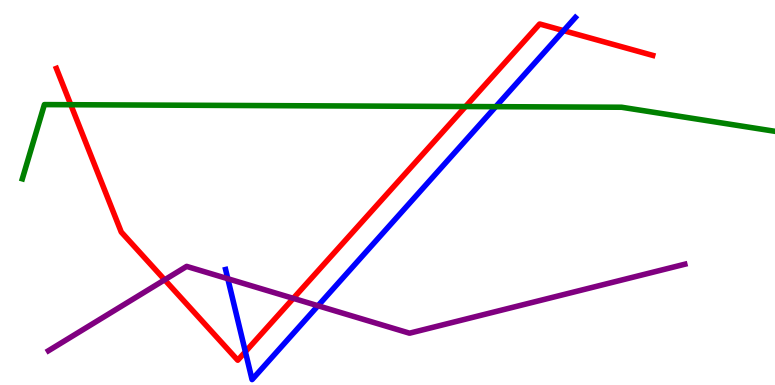[{'lines': ['blue', 'red'], 'intersections': [{'x': 3.17, 'y': 0.864}, {'x': 7.27, 'y': 9.2}]}, {'lines': ['green', 'red'], 'intersections': [{'x': 0.913, 'y': 7.28}, {'x': 6.01, 'y': 7.23}]}, {'lines': ['purple', 'red'], 'intersections': [{'x': 2.12, 'y': 2.73}, {'x': 3.78, 'y': 2.25}]}, {'lines': ['blue', 'green'], 'intersections': [{'x': 6.4, 'y': 7.23}]}, {'lines': ['blue', 'purple'], 'intersections': [{'x': 2.94, 'y': 2.76}, {'x': 4.1, 'y': 2.06}]}, {'lines': ['green', 'purple'], 'intersections': []}]